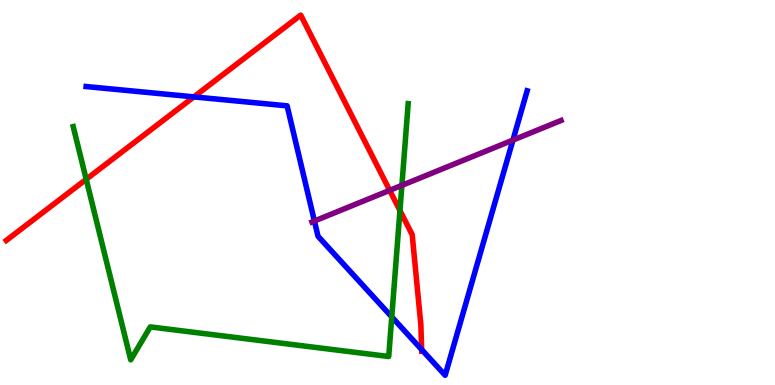[{'lines': ['blue', 'red'], 'intersections': [{'x': 2.5, 'y': 7.48}, {'x': 5.44, 'y': 0.921}]}, {'lines': ['green', 'red'], 'intersections': [{'x': 1.11, 'y': 5.34}, {'x': 5.16, 'y': 4.53}]}, {'lines': ['purple', 'red'], 'intersections': [{'x': 5.03, 'y': 5.06}]}, {'lines': ['blue', 'green'], 'intersections': [{'x': 5.06, 'y': 1.77}]}, {'lines': ['blue', 'purple'], 'intersections': [{'x': 4.06, 'y': 4.26}, {'x': 6.62, 'y': 6.36}]}, {'lines': ['green', 'purple'], 'intersections': [{'x': 5.19, 'y': 5.19}]}]